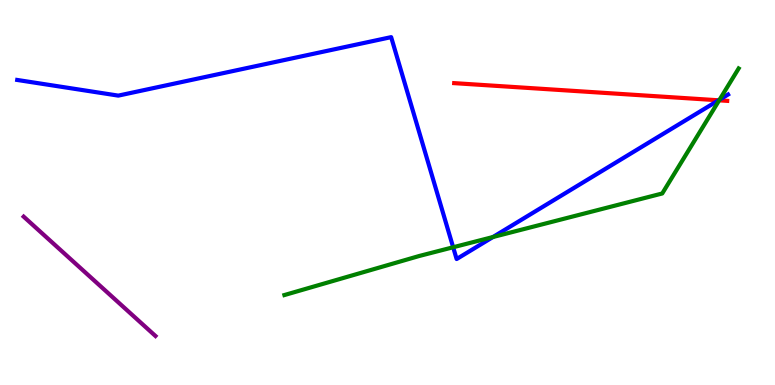[{'lines': ['blue', 'red'], 'intersections': [{'x': 9.27, 'y': 7.39}]}, {'lines': ['green', 'red'], 'intersections': [{'x': 9.28, 'y': 7.39}]}, {'lines': ['purple', 'red'], 'intersections': []}, {'lines': ['blue', 'green'], 'intersections': [{'x': 5.85, 'y': 3.58}, {'x': 6.36, 'y': 3.84}, {'x': 9.28, 'y': 7.41}]}, {'lines': ['blue', 'purple'], 'intersections': []}, {'lines': ['green', 'purple'], 'intersections': []}]